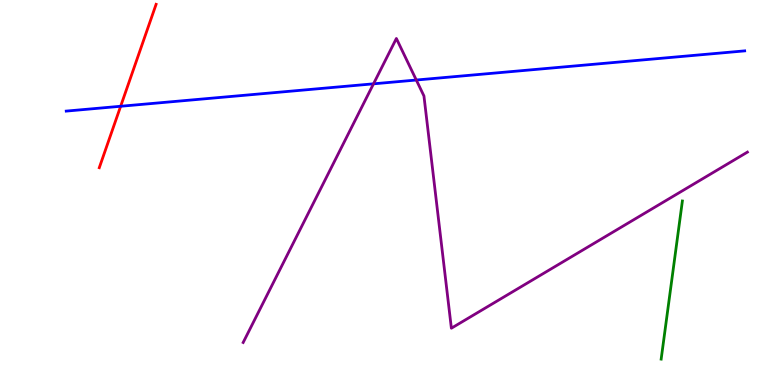[{'lines': ['blue', 'red'], 'intersections': [{'x': 1.56, 'y': 7.24}]}, {'lines': ['green', 'red'], 'intersections': []}, {'lines': ['purple', 'red'], 'intersections': []}, {'lines': ['blue', 'green'], 'intersections': []}, {'lines': ['blue', 'purple'], 'intersections': [{'x': 4.82, 'y': 7.82}, {'x': 5.37, 'y': 7.92}]}, {'lines': ['green', 'purple'], 'intersections': []}]